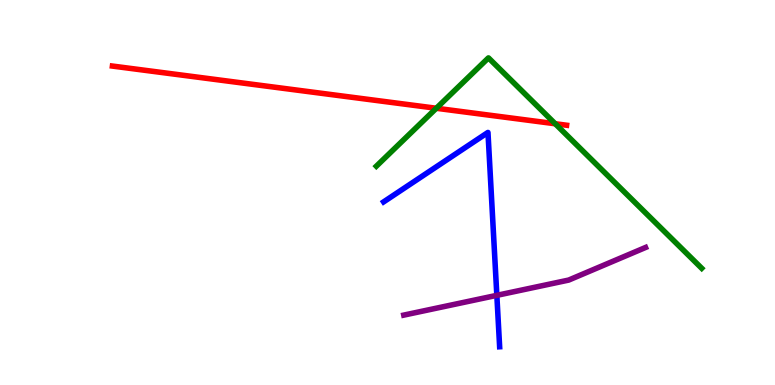[{'lines': ['blue', 'red'], 'intersections': []}, {'lines': ['green', 'red'], 'intersections': [{'x': 5.63, 'y': 7.19}, {'x': 7.16, 'y': 6.79}]}, {'lines': ['purple', 'red'], 'intersections': []}, {'lines': ['blue', 'green'], 'intersections': []}, {'lines': ['blue', 'purple'], 'intersections': [{'x': 6.41, 'y': 2.33}]}, {'lines': ['green', 'purple'], 'intersections': []}]